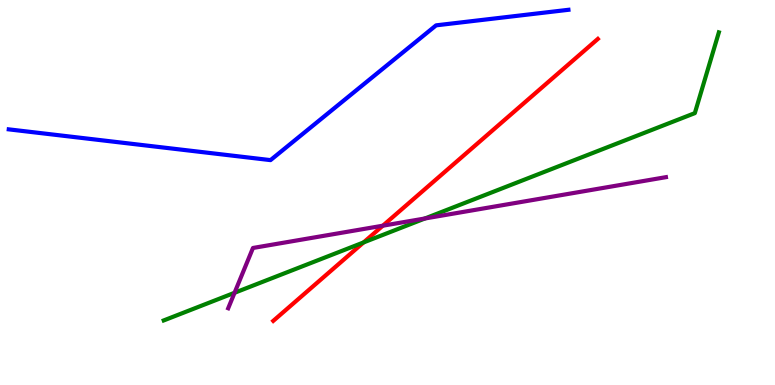[{'lines': ['blue', 'red'], 'intersections': []}, {'lines': ['green', 'red'], 'intersections': [{'x': 4.69, 'y': 3.7}]}, {'lines': ['purple', 'red'], 'intersections': [{'x': 4.94, 'y': 4.14}]}, {'lines': ['blue', 'green'], 'intersections': []}, {'lines': ['blue', 'purple'], 'intersections': []}, {'lines': ['green', 'purple'], 'intersections': [{'x': 3.03, 'y': 2.4}, {'x': 5.48, 'y': 4.32}]}]